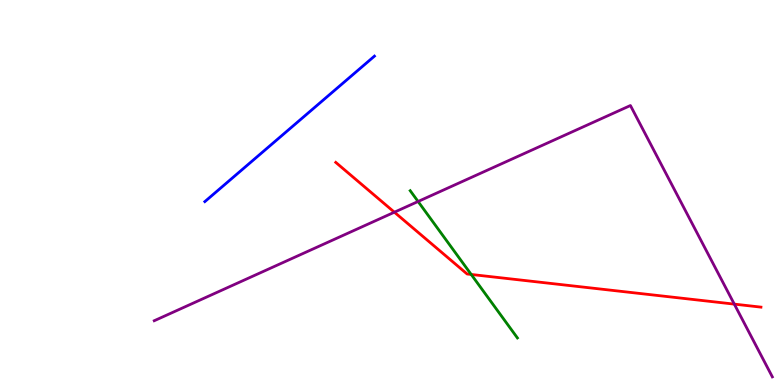[{'lines': ['blue', 'red'], 'intersections': []}, {'lines': ['green', 'red'], 'intersections': [{'x': 6.08, 'y': 2.87}]}, {'lines': ['purple', 'red'], 'intersections': [{'x': 5.09, 'y': 4.49}, {'x': 9.47, 'y': 2.1}]}, {'lines': ['blue', 'green'], 'intersections': []}, {'lines': ['blue', 'purple'], 'intersections': []}, {'lines': ['green', 'purple'], 'intersections': [{'x': 5.39, 'y': 4.77}]}]